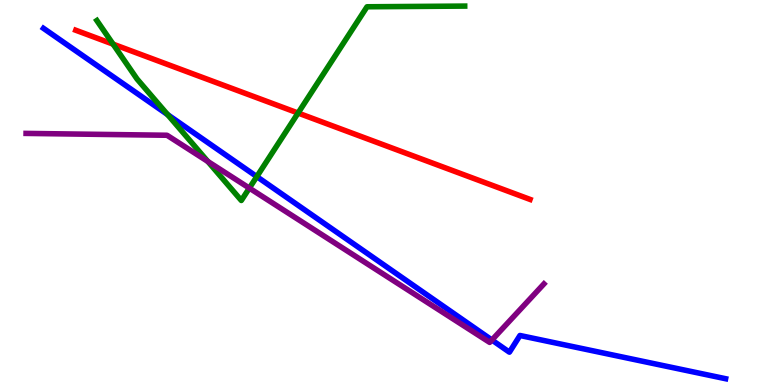[{'lines': ['blue', 'red'], 'intersections': []}, {'lines': ['green', 'red'], 'intersections': [{'x': 1.46, 'y': 8.85}, {'x': 3.85, 'y': 7.06}]}, {'lines': ['purple', 'red'], 'intersections': []}, {'lines': ['blue', 'green'], 'intersections': [{'x': 2.16, 'y': 7.02}, {'x': 3.31, 'y': 5.41}]}, {'lines': ['blue', 'purple'], 'intersections': [{'x': 6.35, 'y': 1.17}]}, {'lines': ['green', 'purple'], 'intersections': [{'x': 2.68, 'y': 5.81}, {'x': 3.22, 'y': 5.11}]}]